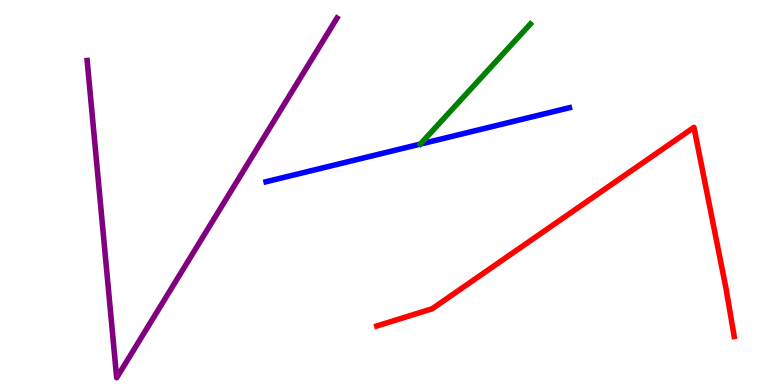[{'lines': ['blue', 'red'], 'intersections': []}, {'lines': ['green', 'red'], 'intersections': []}, {'lines': ['purple', 'red'], 'intersections': []}, {'lines': ['blue', 'green'], 'intersections': []}, {'lines': ['blue', 'purple'], 'intersections': []}, {'lines': ['green', 'purple'], 'intersections': []}]